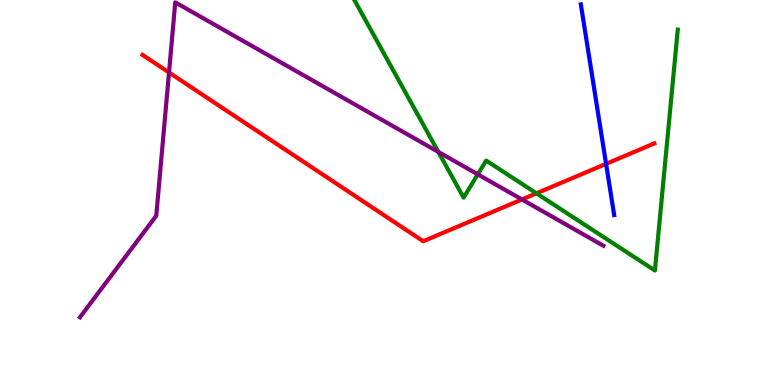[{'lines': ['blue', 'red'], 'intersections': [{'x': 7.82, 'y': 5.74}]}, {'lines': ['green', 'red'], 'intersections': [{'x': 6.92, 'y': 4.98}]}, {'lines': ['purple', 'red'], 'intersections': [{'x': 2.18, 'y': 8.12}, {'x': 6.73, 'y': 4.82}]}, {'lines': ['blue', 'green'], 'intersections': []}, {'lines': ['blue', 'purple'], 'intersections': []}, {'lines': ['green', 'purple'], 'intersections': [{'x': 5.66, 'y': 6.05}, {'x': 6.17, 'y': 5.47}]}]